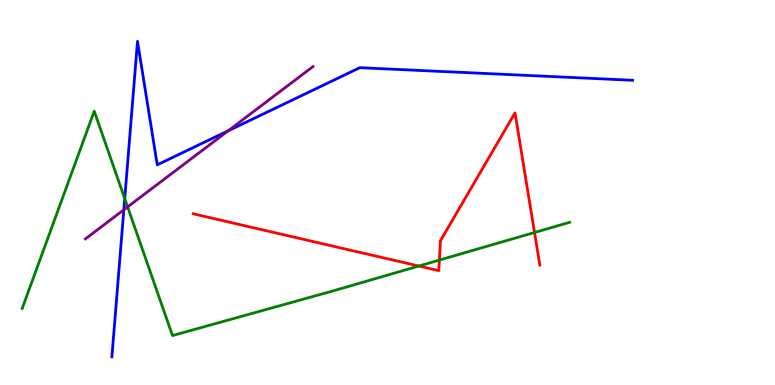[{'lines': ['blue', 'red'], 'intersections': []}, {'lines': ['green', 'red'], 'intersections': [{'x': 5.4, 'y': 3.09}, {'x': 5.67, 'y': 3.24}, {'x': 6.9, 'y': 3.96}]}, {'lines': ['purple', 'red'], 'intersections': []}, {'lines': ['blue', 'green'], 'intersections': [{'x': 1.61, 'y': 4.84}]}, {'lines': ['blue', 'purple'], 'intersections': [{'x': 1.6, 'y': 4.55}, {'x': 2.94, 'y': 6.6}]}, {'lines': ['green', 'purple'], 'intersections': [{'x': 1.65, 'y': 4.63}]}]